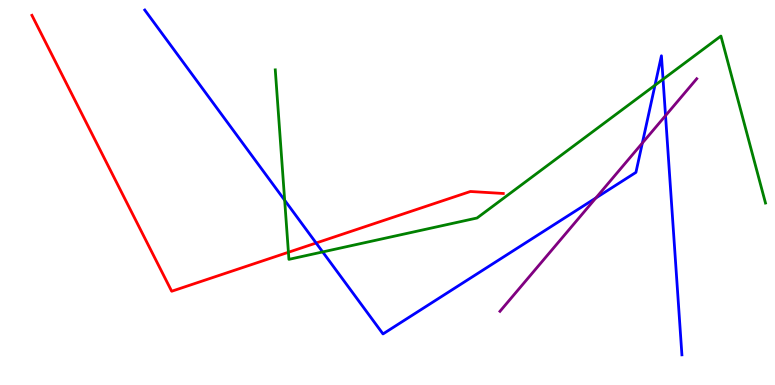[{'lines': ['blue', 'red'], 'intersections': [{'x': 4.08, 'y': 3.69}]}, {'lines': ['green', 'red'], 'intersections': [{'x': 3.72, 'y': 3.45}]}, {'lines': ['purple', 'red'], 'intersections': []}, {'lines': ['blue', 'green'], 'intersections': [{'x': 3.67, 'y': 4.8}, {'x': 4.16, 'y': 3.46}, {'x': 8.45, 'y': 7.79}, {'x': 8.56, 'y': 7.94}]}, {'lines': ['blue', 'purple'], 'intersections': [{'x': 7.69, 'y': 4.86}, {'x': 8.29, 'y': 6.28}, {'x': 8.59, 'y': 7.0}]}, {'lines': ['green', 'purple'], 'intersections': []}]